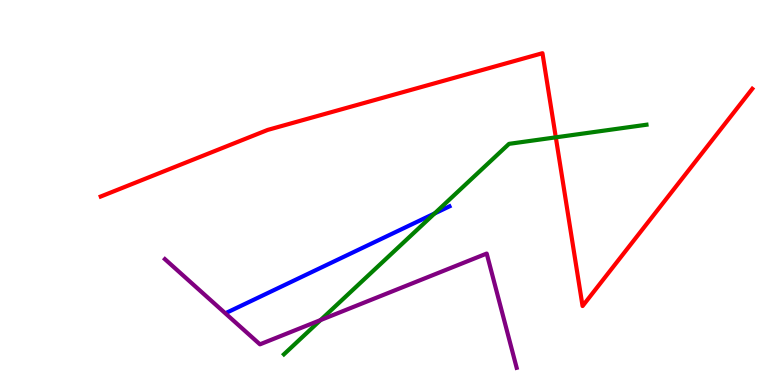[{'lines': ['blue', 'red'], 'intersections': []}, {'lines': ['green', 'red'], 'intersections': [{'x': 7.17, 'y': 6.43}]}, {'lines': ['purple', 'red'], 'intersections': []}, {'lines': ['blue', 'green'], 'intersections': [{'x': 5.61, 'y': 4.46}]}, {'lines': ['blue', 'purple'], 'intersections': []}, {'lines': ['green', 'purple'], 'intersections': [{'x': 4.14, 'y': 1.69}]}]